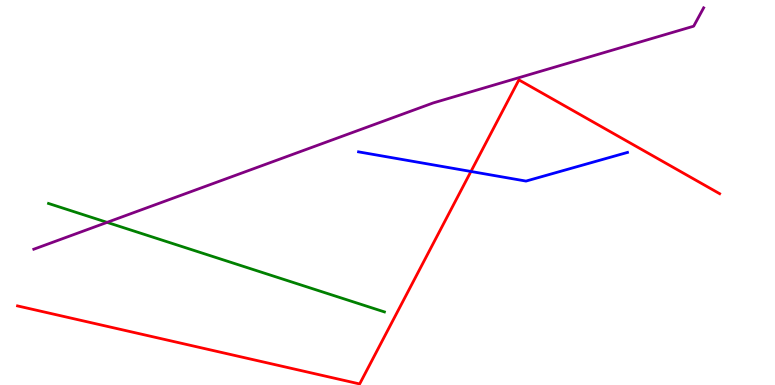[{'lines': ['blue', 'red'], 'intersections': [{'x': 6.08, 'y': 5.55}]}, {'lines': ['green', 'red'], 'intersections': []}, {'lines': ['purple', 'red'], 'intersections': []}, {'lines': ['blue', 'green'], 'intersections': []}, {'lines': ['blue', 'purple'], 'intersections': []}, {'lines': ['green', 'purple'], 'intersections': [{'x': 1.38, 'y': 4.22}]}]